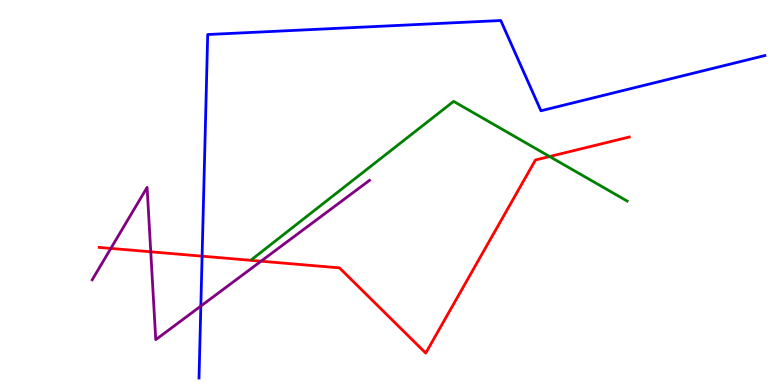[{'lines': ['blue', 'red'], 'intersections': [{'x': 2.61, 'y': 3.35}]}, {'lines': ['green', 'red'], 'intersections': [{'x': 7.09, 'y': 5.93}]}, {'lines': ['purple', 'red'], 'intersections': [{'x': 1.43, 'y': 3.55}, {'x': 1.95, 'y': 3.46}, {'x': 3.37, 'y': 3.22}]}, {'lines': ['blue', 'green'], 'intersections': []}, {'lines': ['blue', 'purple'], 'intersections': [{'x': 2.59, 'y': 2.05}]}, {'lines': ['green', 'purple'], 'intersections': []}]